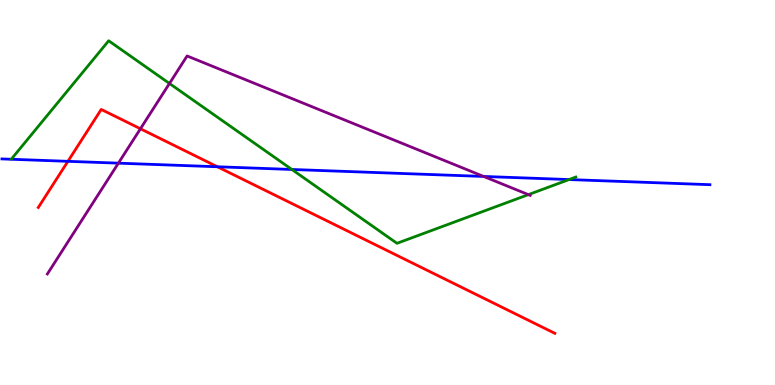[{'lines': ['blue', 'red'], 'intersections': [{'x': 0.876, 'y': 5.81}, {'x': 2.81, 'y': 5.67}]}, {'lines': ['green', 'red'], 'intersections': []}, {'lines': ['purple', 'red'], 'intersections': [{'x': 1.81, 'y': 6.66}]}, {'lines': ['blue', 'green'], 'intersections': [{'x': 3.77, 'y': 5.6}, {'x': 7.34, 'y': 5.34}]}, {'lines': ['blue', 'purple'], 'intersections': [{'x': 1.53, 'y': 5.76}, {'x': 6.24, 'y': 5.42}]}, {'lines': ['green', 'purple'], 'intersections': [{'x': 2.19, 'y': 7.83}, {'x': 6.82, 'y': 4.94}]}]